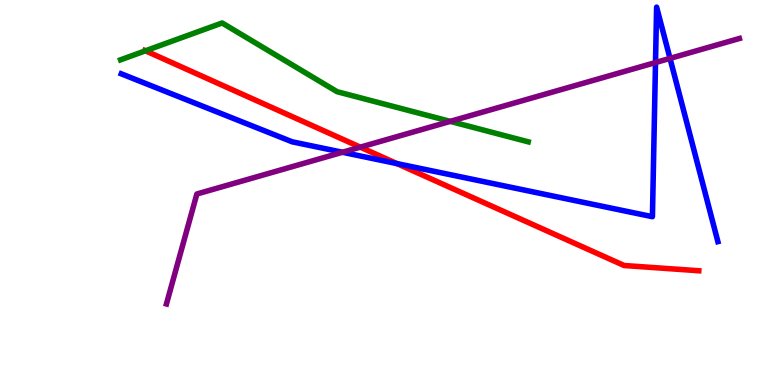[{'lines': ['blue', 'red'], 'intersections': [{'x': 5.12, 'y': 5.75}]}, {'lines': ['green', 'red'], 'intersections': [{'x': 1.88, 'y': 8.68}]}, {'lines': ['purple', 'red'], 'intersections': [{'x': 4.65, 'y': 6.18}]}, {'lines': ['blue', 'green'], 'intersections': []}, {'lines': ['blue', 'purple'], 'intersections': [{'x': 4.42, 'y': 6.05}, {'x': 8.46, 'y': 8.38}, {'x': 8.65, 'y': 8.48}]}, {'lines': ['green', 'purple'], 'intersections': [{'x': 5.81, 'y': 6.85}]}]